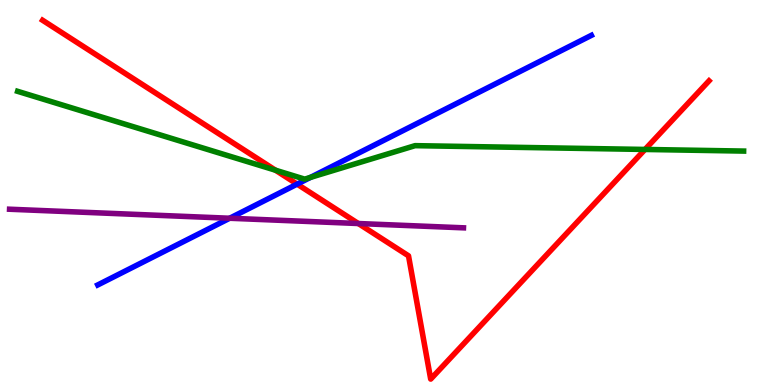[{'lines': ['blue', 'red'], 'intersections': [{'x': 3.83, 'y': 5.22}]}, {'lines': ['green', 'red'], 'intersections': [{'x': 3.56, 'y': 5.58}, {'x': 8.32, 'y': 6.12}]}, {'lines': ['purple', 'red'], 'intersections': [{'x': 4.62, 'y': 4.19}]}, {'lines': ['blue', 'green'], 'intersections': [{'x': 4.01, 'y': 5.39}]}, {'lines': ['blue', 'purple'], 'intersections': [{'x': 2.96, 'y': 4.33}]}, {'lines': ['green', 'purple'], 'intersections': []}]